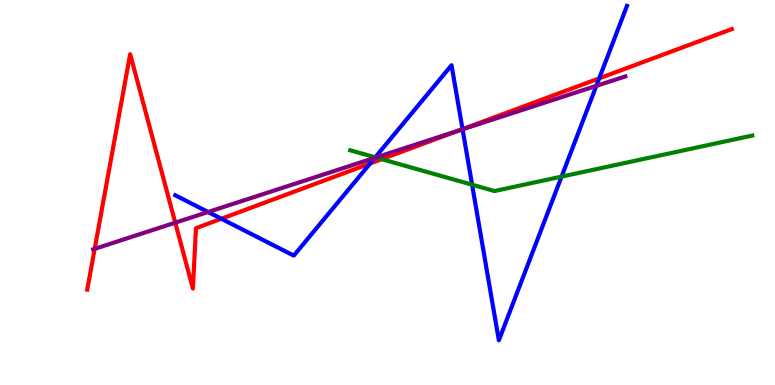[{'lines': ['blue', 'red'], 'intersections': [{'x': 2.86, 'y': 4.32}, {'x': 4.78, 'y': 5.75}, {'x': 5.97, 'y': 6.65}, {'x': 7.73, 'y': 7.96}]}, {'lines': ['green', 'red'], 'intersections': [{'x': 4.93, 'y': 5.87}]}, {'lines': ['purple', 'red'], 'intersections': [{'x': 1.22, 'y': 3.54}, {'x': 2.26, 'y': 4.22}, {'x': 5.92, 'y': 6.61}]}, {'lines': ['blue', 'green'], 'intersections': [{'x': 4.84, 'y': 5.91}, {'x': 6.09, 'y': 5.2}, {'x': 7.25, 'y': 5.41}]}, {'lines': ['blue', 'purple'], 'intersections': [{'x': 2.69, 'y': 4.49}, {'x': 4.84, 'y': 5.9}, {'x': 5.97, 'y': 6.64}, {'x': 7.69, 'y': 7.77}]}, {'lines': ['green', 'purple'], 'intersections': [{'x': 4.85, 'y': 5.91}]}]